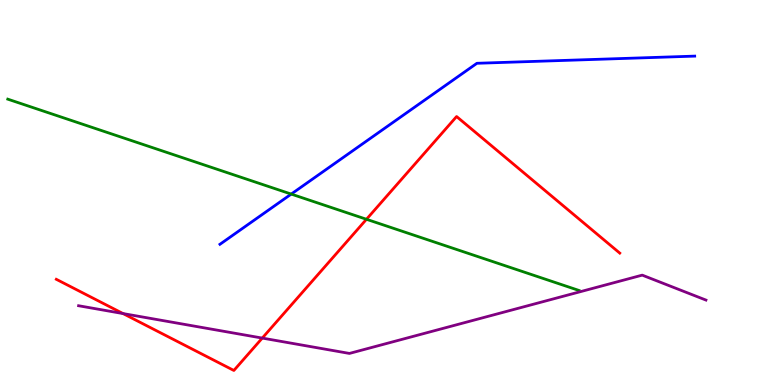[{'lines': ['blue', 'red'], 'intersections': []}, {'lines': ['green', 'red'], 'intersections': [{'x': 4.73, 'y': 4.3}]}, {'lines': ['purple', 'red'], 'intersections': [{'x': 1.59, 'y': 1.86}, {'x': 3.38, 'y': 1.22}]}, {'lines': ['blue', 'green'], 'intersections': [{'x': 3.76, 'y': 4.96}]}, {'lines': ['blue', 'purple'], 'intersections': []}, {'lines': ['green', 'purple'], 'intersections': []}]